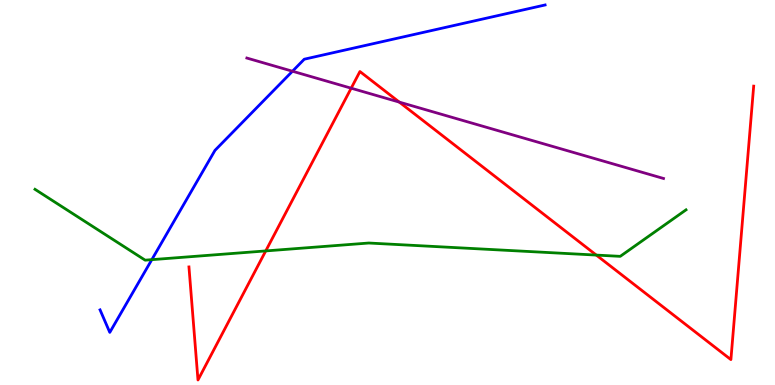[{'lines': ['blue', 'red'], 'intersections': []}, {'lines': ['green', 'red'], 'intersections': [{'x': 3.43, 'y': 3.48}, {'x': 7.69, 'y': 3.37}]}, {'lines': ['purple', 'red'], 'intersections': [{'x': 4.53, 'y': 7.71}, {'x': 5.15, 'y': 7.35}]}, {'lines': ['blue', 'green'], 'intersections': [{'x': 1.96, 'y': 3.26}]}, {'lines': ['blue', 'purple'], 'intersections': [{'x': 3.77, 'y': 8.15}]}, {'lines': ['green', 'purple'], 'intersections': []}]